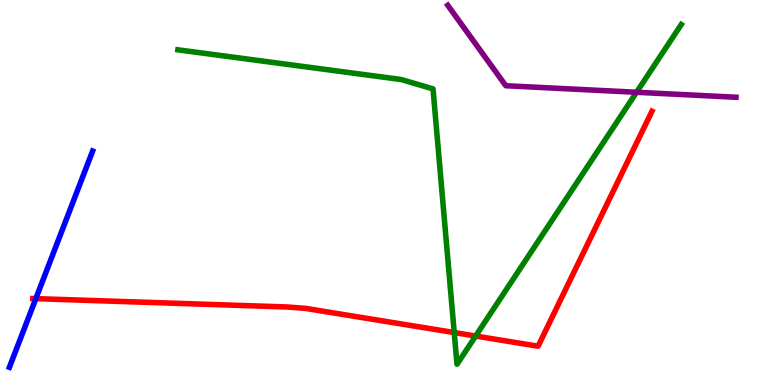[{'lines': ['blue', 'red'], 'intersections': [{'x': 0.462, 'y': 2.24}]}, {'lines': ['green', 'red'], 'intersections': [{'x': 5.86, 'y': 1.36}, {'x': 6.14, 'y': 1.27}]}, {'lines': ['purple', 'red'], 'intersections': []}, {'lines': ['blue', 'green'], 'intersections': []}, {'lines': ['blue', 'purple'], 'intersections': []}, {'lines': ['green', 'purple'], 'intersections': [{'x': 8.21, 'y': 7.6}]}]